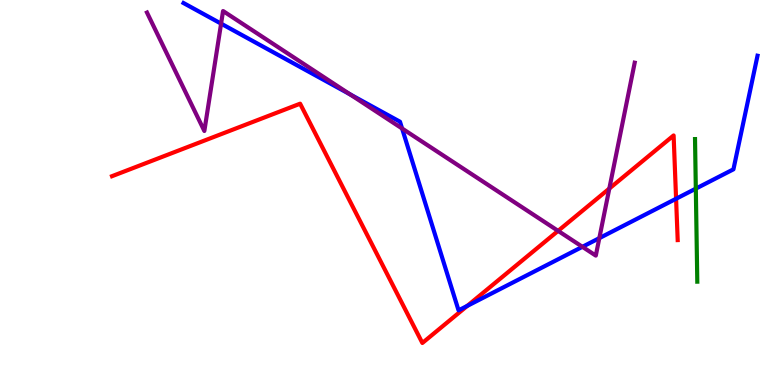[{'lines': ['blue', 'red'], 'intersections': [{'x': 6.03, 'y': 2.05}, {'x': 8.72, 'y': 4.84}]}, {'lines': ['green', 'red'], 'intersections': []}, {'lines': ['purple', 'red'], 'intersections': [{'x': 7.2, 'y': 4.0}, {'x': 7.86, 'y': 5.1}]}, {'lines': ['blue', 'green'], 'intersections': [{'x': 8.98, 'y': 5.1}]}, {'lines': ['blue', 'purple'], 'intersections': [{'x': 2.85, 'y': 9.39}, {'x': 4.52, 'y': 7.55}, {'x': 5.19, 'y': 6.66}, {'x': 7.51, 'y': 3.59}, {'x': 7.73, 'y': 3.81}]}, {'lines': ['green', 'purple'], 'intersections': []}]